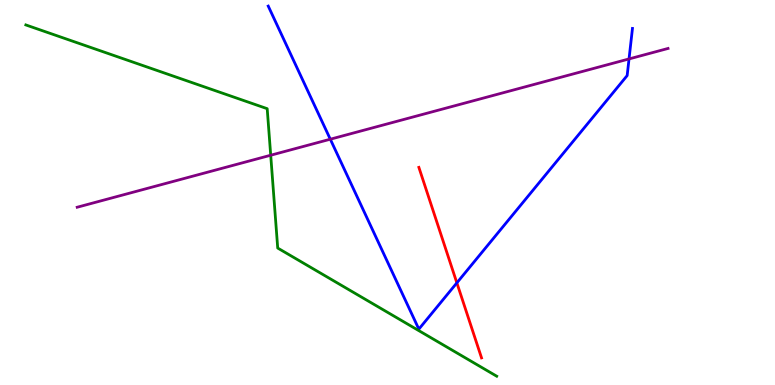[{'lines': ['blue', 'red'], 'intersections': [{'x': 5.9, 'y': 2.65}]}, {'lines': ['green', 'red'], 'intersections': []}, {'lines': ['purple', 'red'], 'intersections': []}, {'lines': ['blue', 'green'], 'intersections': []}, {'lines': ['blue', 'purple'], 'intersections': [{'x': 4.26, 'y': 6.38}, {'x': 8.12, 'y': 8.47}]}, {'lines': ['green', 'purple'], 'intersections': [{'x': 3.49, 'y': 5.97}]}]